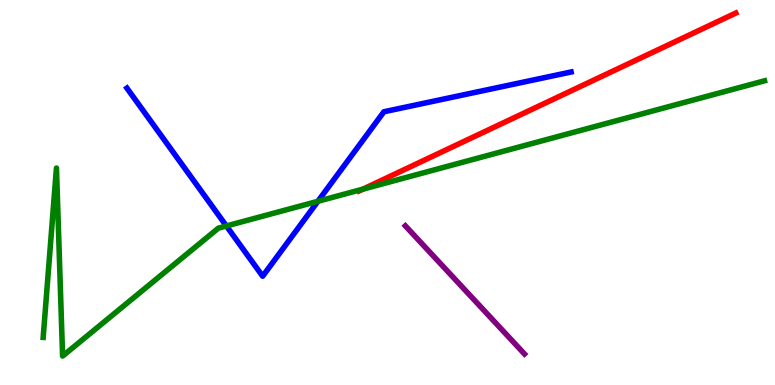[{'lines': ['blue', 'red'], 'intersections': []}, {'lines': ['green', 'red'], 'intersections': [{'x': 4.69, 'y': 5.09}]}, {'lines': ['purple', 'red'], 'intersections': []}, {'lines': ['blue', 'green'], 'intersections': [{'x': 2.92, 'y': 4.13}, {'x': 4.1, 'y': 4.77}]}, {'lines': ['blue', 'purple'], 'intersections': []}, {'lines': ['green', 'purple'], 'intersections': []}]